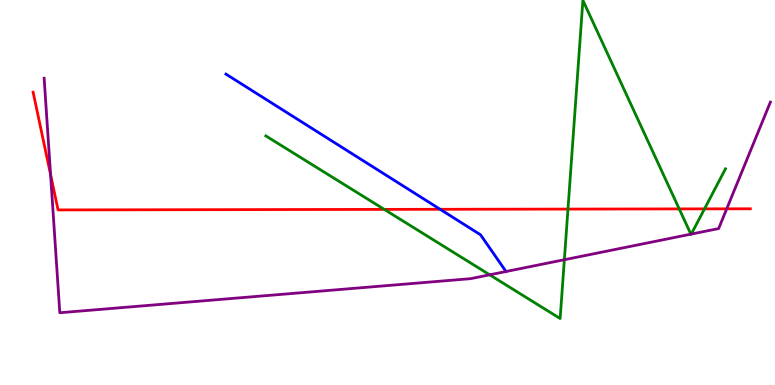[{'lines': ['blue', 'red'], 'intersections': [{'x': 5.68, 'y': 4.56}]}, {'lines': ['green', 'red'], 'intersections': [{'x': 4.96, 'y': 4.56}, {'x': 7.33, 'y': 4.57}, {'x': 8.76, 'y': 4.57}, {'x': 9.09, 'y': 4.58}]}, {'lines': ['purple', 'red'], 'intersections': [{'x': 0.653, 'y': 5.47}, {'x': 9.38, 'y': 4.58}]}, {'lines': ['blue', 'green'], 'intersections': []}, {'lines': ['blue', 'purple'], 'intersections': []}, {'lines': ['green', 'purple'], 'intersections': [{'x': 6.32, 'y': 2.86}, {'x': 7.28, 'y': 3.25}, {'x': 8.91, 'y': 3.92}, {'x': 8.92, 'y': 3.92}]}]